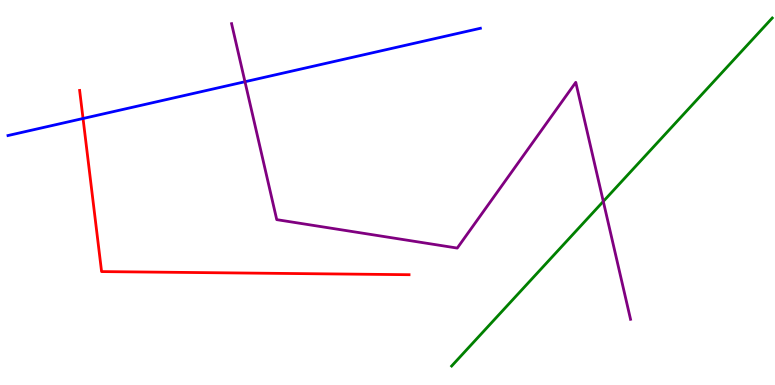[{'lines': ['blue', 'red'], 'intersections': [{'x': 1.07, 'y': 6.92}]}, {'lines': ['green', 'red'], 'intersections': []}, {'lines': ['purple', 'red'], 'intersections': []}, {'lines': ['blue', 'green'], 'intersections': []}, {'lines': ['blue', 'purple'], 'intersections': [{'x': 3.16, 'y': 7.88}]}, {'lines': ['green', 'purple'], 'intersections': [{'x': 7.78, 'y': 4.77}]}]